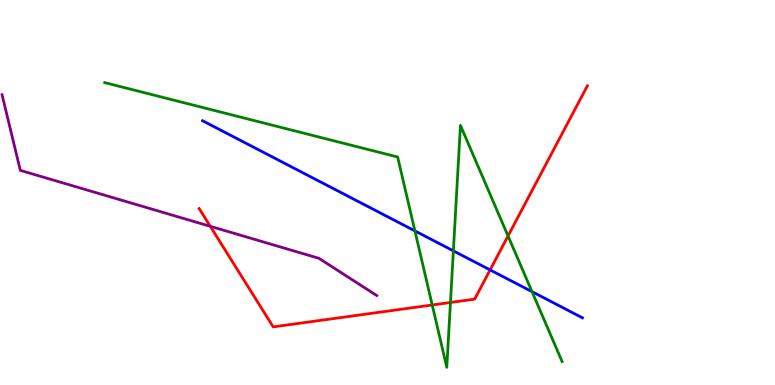[{'lines': ['blue', 'red'], 'intersections': [{'x': 6.32, 'y': 2.99}]}, {'lines': ['green', 'red'], 'intersections': [{'x': 5.58, 'y': 2.08}, {'x': 5.81, 'y': 2.14}, {'x': 6.56, 'y': 3.87}]}, {'lines': ['purple', 'red'], 'intersections': [{'x': 2.71, 'y': 4.12}]}, {'lines': ['blue', 'green'], 'intersections': [{'x': 5.35, 'y': 4.0}, {'x': 5.85, 'y': 3.48}, {'x': 6.86, 'y': 2.42}]}, {'lines': ['blue', 'purple'], 'intersections': []}, {'lines': ['green', 'purple'], 'intersections': []}]